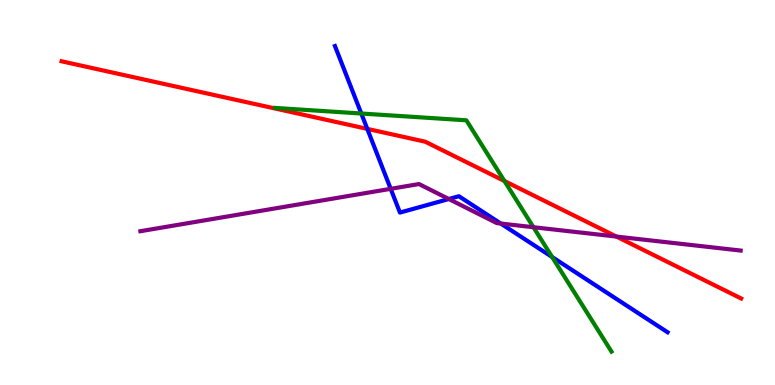[{'lines': ['blue', 'red'], 'intersections': [{'x': 4.74, 'y': 6.65}]}, {'lines': ['green', 'red'], 'intersections': [{'x': 6.51, 'y': 5.3}]}, {'lines': ['purple', 'red'], 'intersections': [{'x': 7.95, 'y': 3.86}]}, {'lines': ['blue', 'green'], 'intersections': [{'x': 4.66, 'y': 7.05}, {'x': 7.12, 'y': 3.32}]}, {'lines': ['blue', 'purple'], 'intersections': [{'x': 5.04, 'y': 5.1}, {'x': 5.79, 'y': 4.83}, {'x': 6.46, 'y': 4.19}]}, {'lines': ['green', 'purple'], 'intersections': [{'x': 6.88, 'y': 4.1}]}]